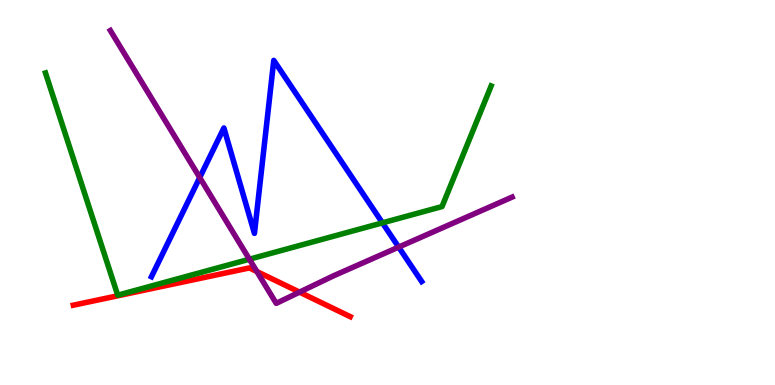[{'lines': ['blue', 'red'], 'intersections': []}, {'lines': ['green', 'red'], 'intersections': []}, {'lines': ['purple', 'red'], 'intersections': [{'x': 3.31, 'y': 2.95}, {'x': 3.86, 'y': 2.41}]}, {'lines': ['blue', 'green'], 'intersections': [{'x': 4.93, 'y': 4.21}]}, {'lines': ['blue', 'purple'], 'intersections': [{'x': 2.58, 'y': 5.39}, {'x': 5.14, 'y': 3.58}]}, {'lines': ['green', 'purple'], 'intersections': [{'x': 3.22, 'y': 3.27}]}]